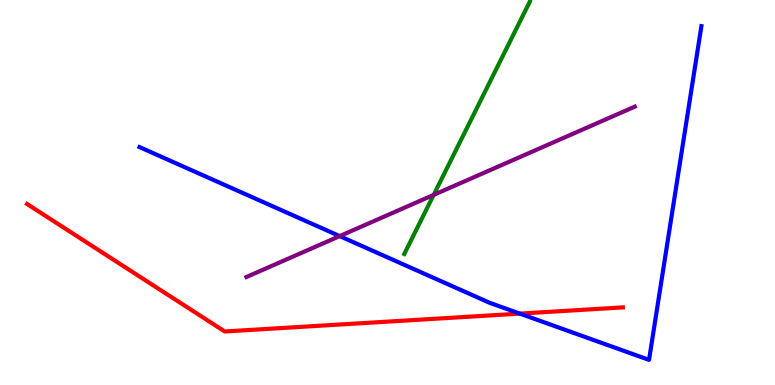[{'lines': ['blue', 'red'], 'intersections': [{'x': 6.71, 'y': 1.85}]}, {'lines': ['green', 'red'], 'intersections': []}, {'lines': ['purple', 'red'], 'intersections': []}, {'lines': ['blue', 'green'], 'intersections': []}, {'lines': ['blue', 'purple'], 'intersections': [{'x': 4.38, 'y': 3.87}]}, {'lines': ['green', 'purple'], 'intersections': [{'x': 5.6, 'y': 4.94}]}]